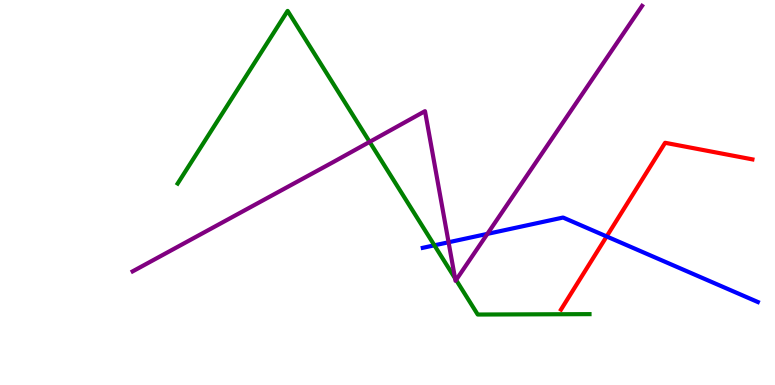[{'lines': ['blue', 'red'], 'intersections': [{'x': 7.83, 'y': 3.86}]}, {'lines': ['green', 'red'], 'intersections': []}, {'lines': ['purple', 'red'], 'intersections': []}, {'lines': ['blue', 'green'], 'intersections': [{'x': 5.61, 'y': 3.63}]}, {'lines': ['blue', 'purple'], 'intersections': [{'x': 5.79, 'y': 3.71}, {'x': 6.29, 'y': 3.93}]}, {'lines': ['green', 'purple'], 'intersections': [{'x': 4.77, 'y': 6.31}, {'x': 5.87, 'y': 2.77}, {'x': 5.89, 'y': 2.73}]}]